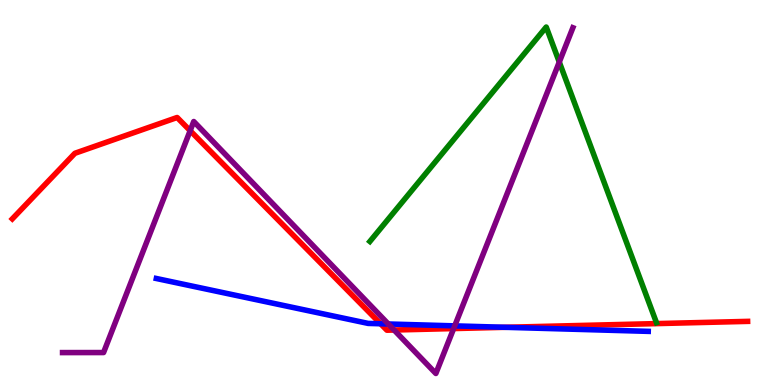[{'lines': ['blue', 'red'], 'intersections': [{'x': 4.91, 'y': 1.59}, {'x': 6.52, 'y': 1.5}]}, {'lines': ['green', 'red'], 'intersections': []}, {'lines': ['purple', 'red'], 'intersections': [{'x': 2.45, 'y': 6.61}, {'x': 5.09, 'y': 1.43}, {'x': 5.85, 'y': 1.47}]}, {'lines': ['blue', 'green'], 'intersections': []}, {'lines': ['blue', 'purple'], 'intersections': [{'x': 5.01, 'y': 1.58}, {'x': 5.87, 'y': 1.54}]}, {'lines': ['green', 'purple'], 'intersections': [{'x': 7.22, 'y': 8.39}]}]